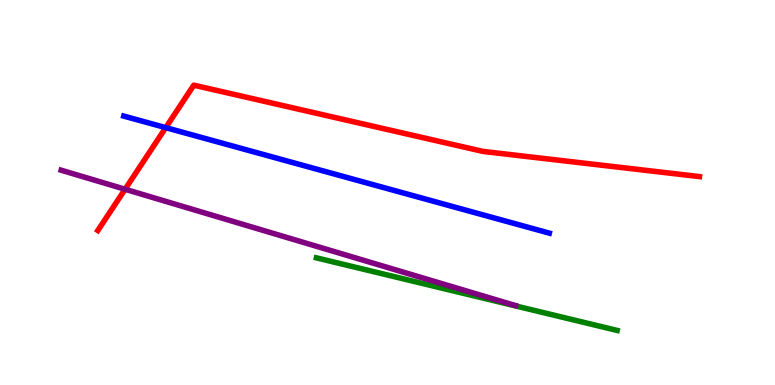[{'lines': ['blue', 'red'], 'intersections': [{'x': 2.14, 'y': 6.68}]}, {'lines': ['green', 'red'], 'intersections': []}, {'lines': ['purple', 'red'], 'intersections': [{'x': 1.61, 'y': 5.08}]}, {'lines': ['blue', 'green'], 'intersections': []}, {'lines': ['blue', 'purple'], 'intersections': []}, {'lines': ['green', 'purple'], 'intersections': []}]